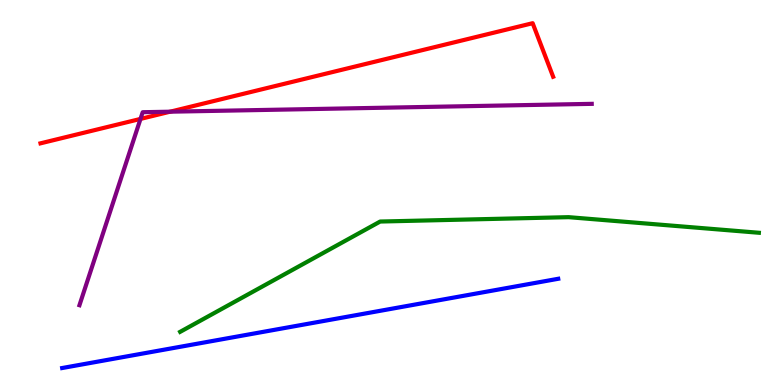[{'lines': ['blue', 'red'], 'intersections': []}, {'lines': ['green', 'red'], 'intersections': []}, {'lines': ['purple', 'red'], 'intersections': [{'x': 1.81, 'y': 6.91}, {'x': 2.19, 'y': 7.1}]}, {'lines': ['blue', 'green'], 'intersections': []}, {'lines': ['blue', 'purple'], 'intersections': []}, {'lines': ['green', 'purple'], 'intersections': []}]